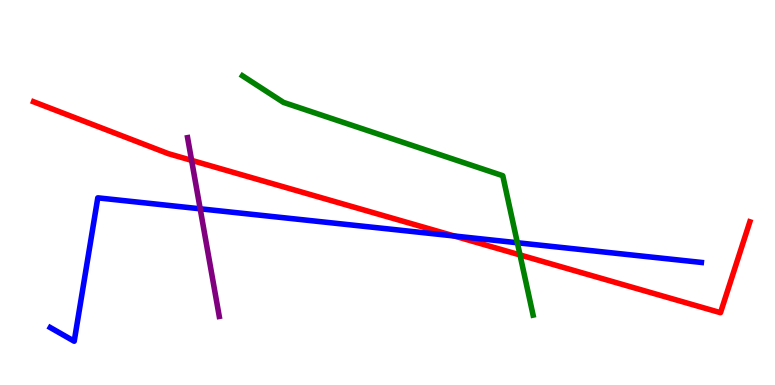[{'lines': ['blue', 'red'], 'intersections': [{'x': 5.86, 'y': 3.87}]}, {'lines': ['green', 'red'], 'intersections': [{'x': 6.71, 'y': 3.38}]}, {'lines': ['purple', 'red'], 'intersections': [{'x': 2.47, 'y': 5.83}]}, {'lines': ['blue', 'green'], 'intersections': [{'x': 6.68, 'y': 3.7}]}, {'lines': ['blue', 'purple'], 'intersections': [{'x': 2.58, 'y': 4.58}]}, {'lines': ['green', 'purple'], 'intersections': []}]